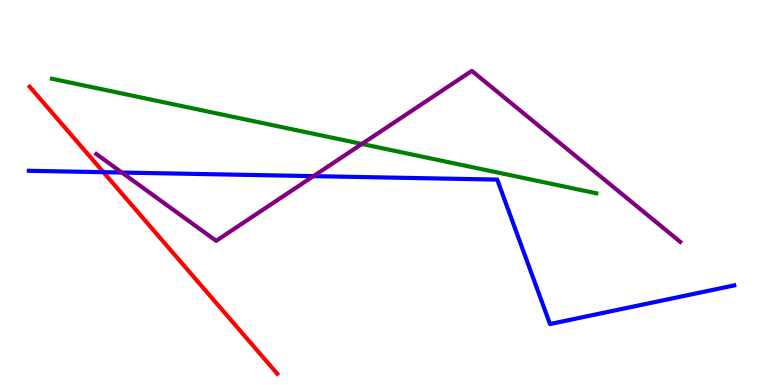[{'lines': ['blue', 'red'], 'intersections': [{'x': 1.33, 'y': 5.53}]}, {'lines': ['green', 'red'], 'intersections': []}, {'lines': ['purple', 'red'], 'intersections': []}, {'lines': ['blue', 'green'], 'intersections': []}, {'lines': ['blue', 'purple'], 'intersections': [{'x': 1.57, 'y': 5.52}, {'x': 4.04, 'y': 5.43}]}, {'lines': ['green', 'purple'], 'intersections': [{'x': 4.67, 'y': 6.26}]}]